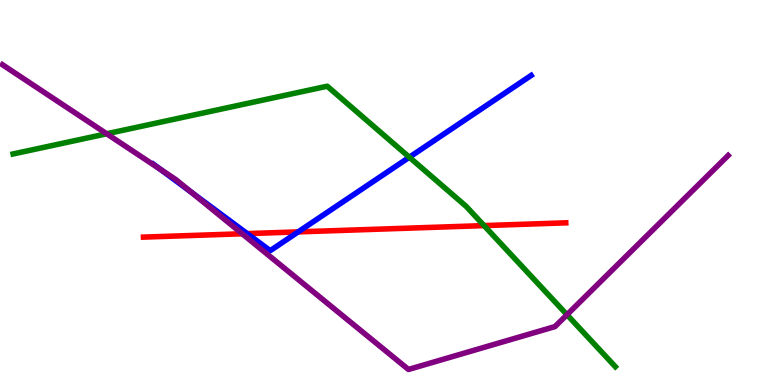[{'lines': ['blue', 'red'], 'intersections': [{'x': 3.19, 'y': 3.93}, {'x': 3.85, 'y': 3.98}]}, {'lines': ['green', 'red'], 'intersections': [{'x': 6.25, 'y': 4.14}]}, {'lines': ['purple', 'red'], 'intersections': [{'x': 3.13, 'y': 3.93}]}, {'lines': ['blue', 'green'], 'intersections': [{'x': 5.28, 'y': 5.92}]}, {'lines': ['blue', 'purple'], 'intersections': [{'x': 2.07, 'y': 5.6}, {'x': 2.47, 'y': 5.0}]}, {'lines': ['green', 'purple'], 'intersections': [{'x': 1.38, 'y': 6.53}, {'x': 7.32, 'y': 1.83}]}]